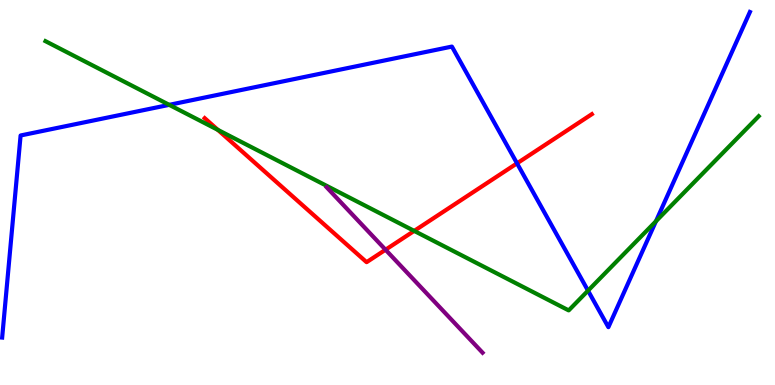[{'lines': ['blue', 'red'], 'intersections': [{'x': 6.67, 'y': 5.76}]}, {'lines': ['green', 'red'], 'intersections': [{'x': 2.81, 'y': 6.63}, {'x': 5.34, 'y': 4.0}]}, {'lines': ['purple', 'red'], 'intersections': [{'x': 4.97, 'y': 3.51}]}, {'lines': ['blue', 'green'], 'intersections': [{'x': 2.18, 'y': 7.28}, {'x': 7.59, 'y': 2.45}, {'x': 8.46, 'y': 4.25}]}, {'lines': ['blue', 'purple'], 'intersections': []}, {'lines': ['green', 'purple'], 'intersections': []}]